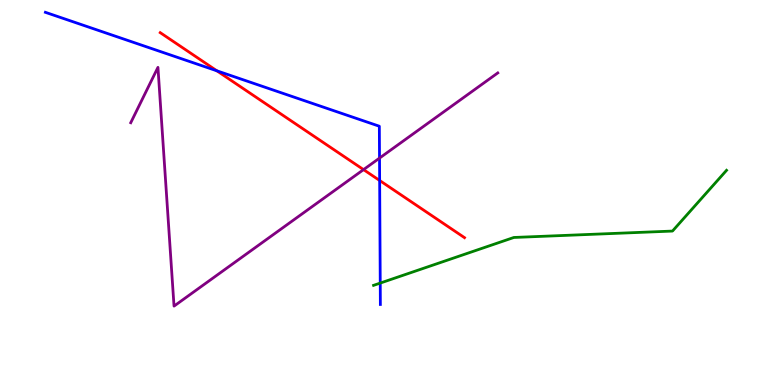[{'lines': ['blue', 'red'], 'intersections': [{'x': 2.8, 'y': 8.16}, {'x': 4.9, 'y': 5.31}]}, {'lines': ['green', 'red'], 'intersections': []}, {'lines': ['purple', 'red'], 'intersections': [{'x': 4.69, 'y': 5.59}]}, {'lines': ['blue', 'green'], 'intersections': [{'x': 4.91, 'y': 2.65}]}, {'lines': ['blue', 'purple'], 'intersections': [{'x': 4.9, 'y': 5.89}]}, {'lines': ['green', 'purple'], 'intersections': []}]